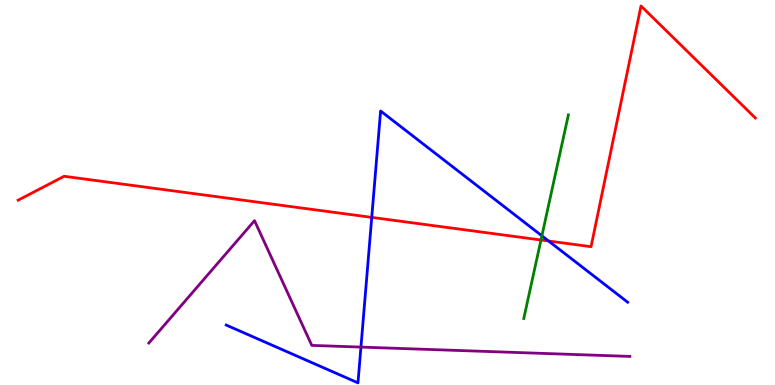[{'lines': ['blue', 'red'], 'intersections': [{'x': 4.8, 'y': 4.35}, {'x': 7.08, 'y': 3.74}]}, {'lines': ['green', 'red'], 'intersections': [{'x': 6.98, 'y': 3.77}]}, {'lines': ['purple', 'red'], 'intersections': []}, {'lines': ['blue', 'green'], 'intersections': [{'x': 6.99, 'y': 3.87}]}, {'lines': ['blue', 'purple'], 'intersections': [{'x': 4.66, 'y': 0.985}]}, {'lines': ['green', 'purple'], 'intersections': []}]